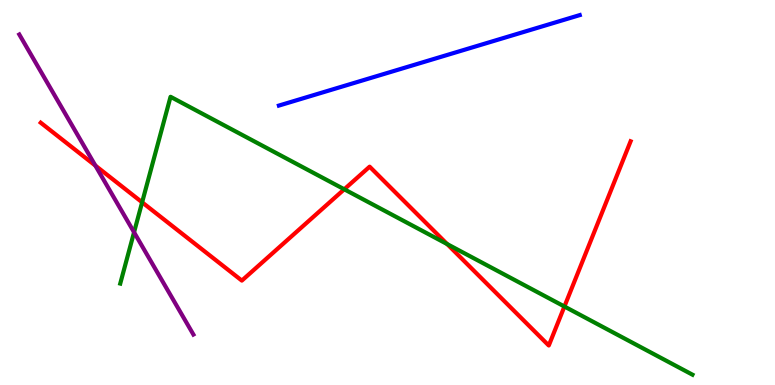[{'lines': ['blue', 'red'], 'intersections': []}, {'lines': ['green', 'red'], 'intersections': [{'x': 1.83, 'y': 4.75}, {'x': 4.44, 'y': 5.08}, {'x': 5.77, 'y': 3.66}, {'x': 7.28, 'y': 2.04}]}, {'lines': ['purple', 'red'], 'intersections': [{'x': 1.23, 'y': 5.7}]}, {'lines': ['blue', 'green'], 'intersections': []}, {'lines': ['blue', 'purple'], 'intersections': []}, {'lines': ['green', 'purple'], 'intersections': [{'x': 1.73, 'y': 3.97}]}]